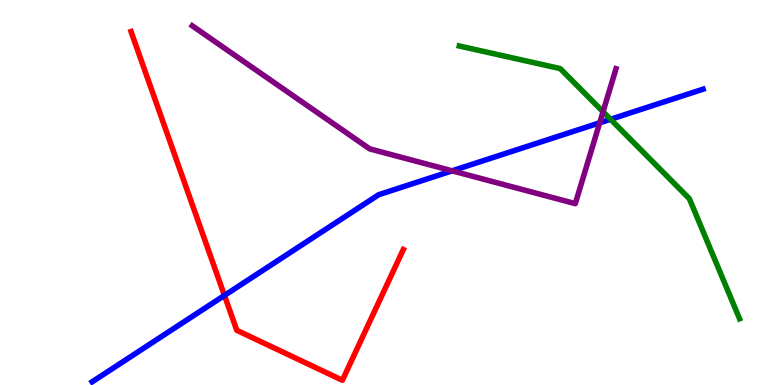[{'lines': ['blue', 'red'], 'intersections': [{'x': 2.9, 'y': 2.33}]}, {'lines': ['green', 'red'], 'intersections': []}, {'lines': ['purple', 'red'], 'intersections': []}, {'lines': ['blue', 'green'], 'intersections': [{'x': 7.88, 'y': 6.9}]}, {'lines': ['blue', 'purple'], 'intersections': [{'x': 5.83, 'y': 5.56}, {'x': 7.74, 'y': 6.81}]}, {'lines': ['green', 'purple'], 'intersections': [{'x': 7.78, 'y': 7.1}]}]